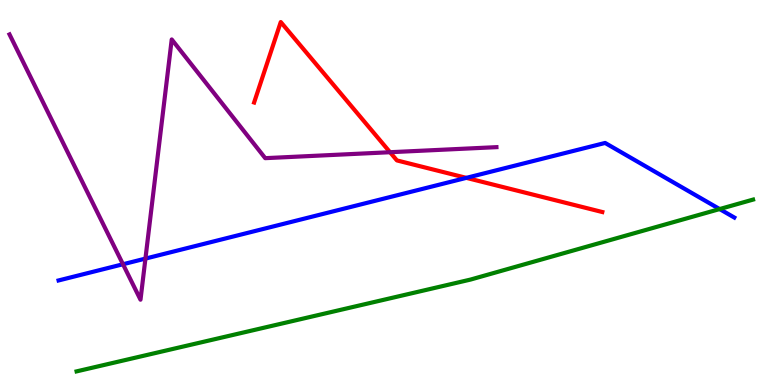[{'lines': ['blue', 'red'], 'intersections': [{'x': 6.02, 'y': 5.38}]}, {'lines': ['green', 'red'], 'intersections': []}, {'lines': ['purple', 'red'], 'intersections': [{'x': 5.03, 'y': 6.05}]}, {'lines': ['blue', 'green'], 'intersections': [{'x': 9.29, 'y': 4.57}]}, {'lines': ['blue', 'purple'], 'intersections': [{'x': 1.59, 'y': 3.14}, {'x': 1.88, 'y': 3.28}]}, {'lines': ['green', 'purple'], 'intersections': []}]